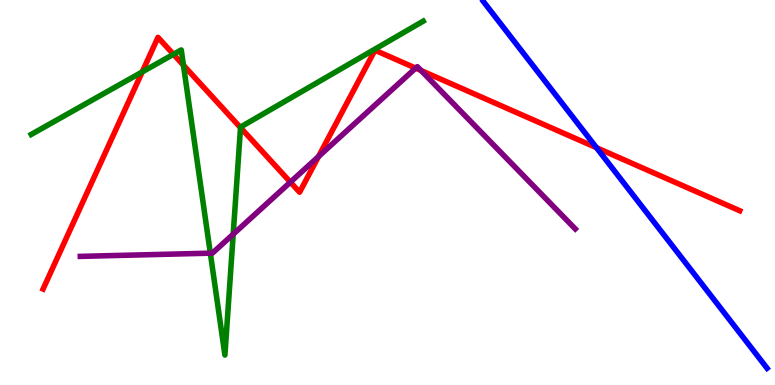[{'lines': ['blue', 'red'], 'intersections': [{'x': 7.7, 'y': 6.16}]}, {'lines': ['green', 'red'], 'intersections': [{'x': 1.83, 'y': 8.13}, {'x': 2.24, 'y': 8.59}, {'x': 2.37, 'y': 8.31}, {'x': 3.1, 'y': 6.69}]}, {'lines': ['purple', 'red'], 'intersections': [{'x': 3.75, 'y': 5.27}, {'x': 4.11, 'y': 5.93}, {'x': 5.36, 'y': 8.23}, {'x': 5.43, 'y': 8.17}]}, {'lines': ['blue', 'green'], 'intersections': []}, {'lines': ['blue', 'purple'], 'intersections': []}, {'lines': ['green', 'purple'], 'intersections': [{'x': 2.71, 'y': 3.42}, {'x': 3.01, 'y': 3.92}]}]